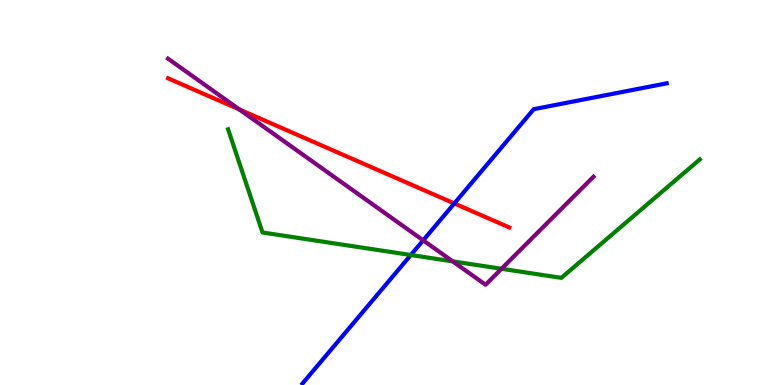[{'lines': ['blue', 'red'], 'intersections': [{'x': 5.86, 'y': 4.72}]}, {'lines': ['green', 'red'], 'intersections': []}, {'lines': ['purple', 'red'], 'intersections': [{'x': 3.09, 'y': 7.16}]}, {'lines': ['blue', 'green'], 'intersections': [{'x': 5.3, 'y': 3.38}]}, {'lines': ['blue', 'purple'], 'intersections': [{'x': 5.46, 'y': 3.76}]}, {'lines': ['green', 'purple'], 'intersections': [{'x': 5.84, 'y': 3.21}, {'x': 6.47, 'y': 3.02}]}]